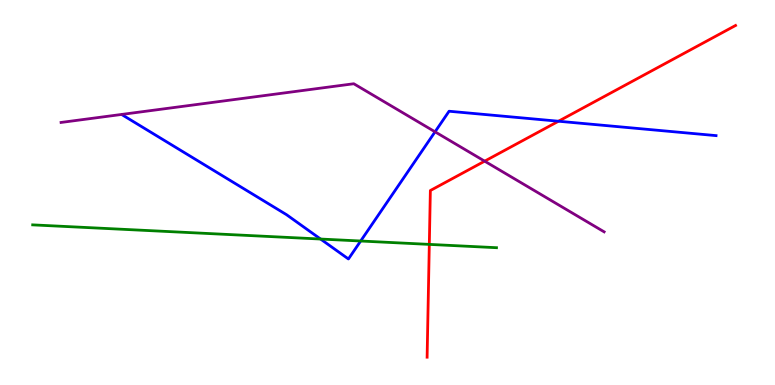[{'lines': ['blue', 'red'], 'intersections': [{'x': 7.21, 'y': 6.85}]}, {'lines': ['green', 'red'], 'intersections': [{'x': 5.54, 'y': 3.65}]}, {'lines': ['purple', 'red'], 'intersections': [{'x': 6.25, 'y': 5.81}]}, {'lines': ['blue', 'green'], 'intersections': [{'x': 4.14, 'y': 3.79}, {'x': 4.65, 'y': 3.74}]}, {'lines': ['blue', 'purple'], 'intersections': [{'x': 5.61, 'y': 6.58}]}, {'lines': ['green', 'purple'], 'intersections': []}]